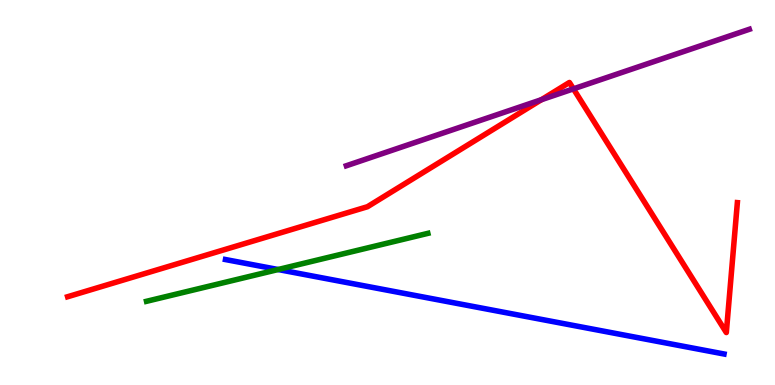[{'lines': ['blue', 'red'], 'intersections': []}, {'lines': ['green', 'red'], 'intersections': []}, {'lines': ['purple', 'red'], 'intersections': [{'x': 6.99, 'y': 7.41}, {'x': 7.4, 'y': 7.69}]}, {'lines': ['blue', 'green'], 'intersections': [{'x': 3.59, 'y': 3.0}]}, {'lines': ['blue', 'purple'], 'intersections': []}, {'lines': ['green', 'purple'], 'intersections': []}]